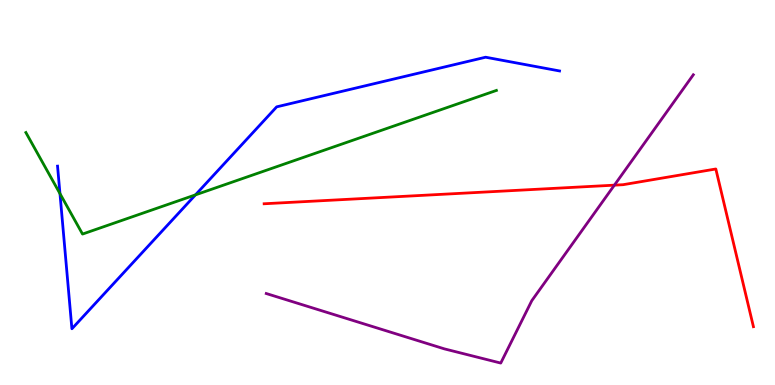[{'lines': ['blue', 'red'], 'intersections': []}, {'lines': ['green', 'red'], 'intersections': []}, {'lines': ['purple', 'red'], 'intersections': [{'x': 7.93, 'y': 5.19}]}, {'lines': ['blue', 'green'], 'intersections': [{'x': 0.774, 'y': 4.97}, {'x': 2.52, 'y': 4.94}]}, {'lines': ['blue', 'purple'], 'intersections': []}, {'lines': ['green', 'purple'], 'intersections': []}]